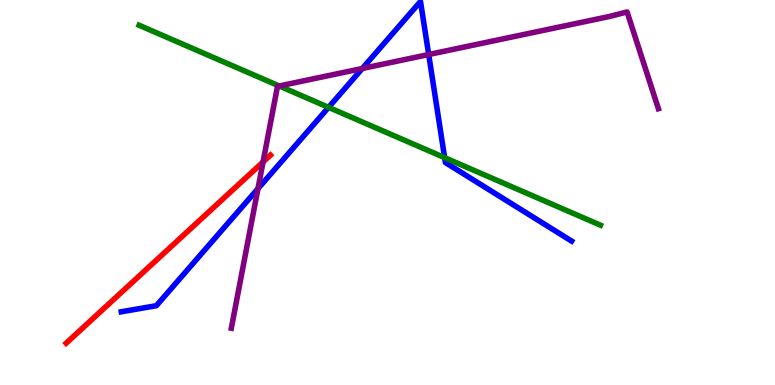[{'lines': ['blue', 'red'], 'intersections': []}, {'lines': ['green', 'red'], 'intersections': []}, {'lines': ['purple', 'red'], 'intersections': [{'x': 3.39, 'y': 5.79}]}, {'lines': ['blue', 'green'], 'intersections': [{'x': 4.24, 'y': 7.21}, {'x': 5.74, 'y': 5.91}]}, {'lines': ['blue', 'purple'], 'intersections': [{'x': 3.33, 'y': 5.1}, {'x': 4.67, 'y': 8.22}, {'x': 5.53, 'y': 8.58}]}, {'lines': ['green', 'purple'], 'intersections': [{'x': 3.6, 'y': 7.77}]}]